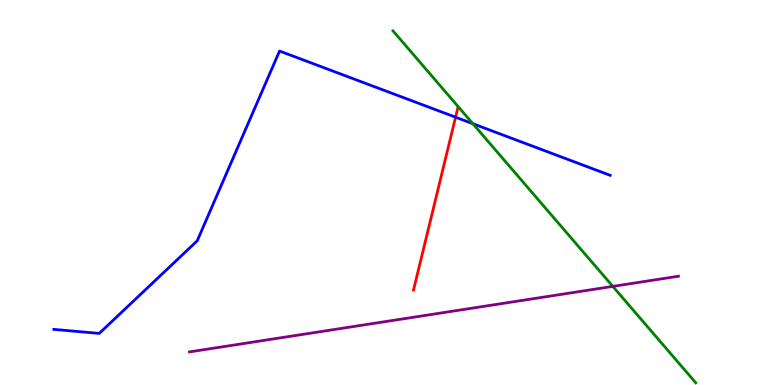[{'lines': ['blue', 'red'], 'intersections': [{'x': 5.88, 'y': 6.96}]}, {'lines': ['green', 'red'], 'intersections': []}, {'lines': ['purple', 'red'], 'intersections': []}, {'lines': ['blue', 'green'], 'intersections': [{'x': 6.1, 'y': 6.79}]}, {'lines': ['blue', 'purple'], 'intersections': []}, {'lines': ['green', 'purple'], 'intersections': [{'x': 7.91, 'y': 2.56}]}]